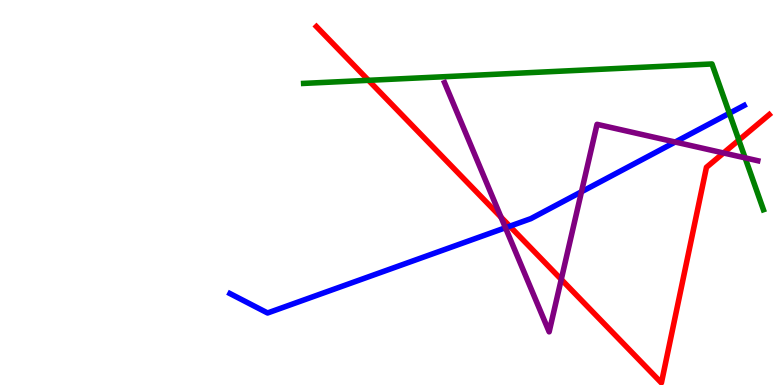[{'lines': ['blue', 'red'], 'intersections': [{'x': 6.58, 'y': 4.12}]}, {'lines': ['green', 'red'], 'intersections': [{'x': 4.75, 'y': 7.91}, {'x': 9.53, 'y': 6.36}]}, {'lines': ['purple', 'red'], 'intersections': [{'x': 6.47, 'y': 4.36}, {'x': 7.24, 'y': 2.74}, {'x': 9.34, 'y': 6.03}]}, {'lines': ['blue', 'green'], 'intersections': [{'x': 9.41, 'y': 7.06}]}, {'lines': ['blue', 'purple'], 'intersections': [{'x': 6.52, 'y': 4.08}, {'x': 7.5, 'y': 5.02}, {'x': 8.71, 'y': 6.31}]}, {'lines': ['green', 'purple'], 'intersections': [{'x': 9.61, 'y': 5.9}]}]